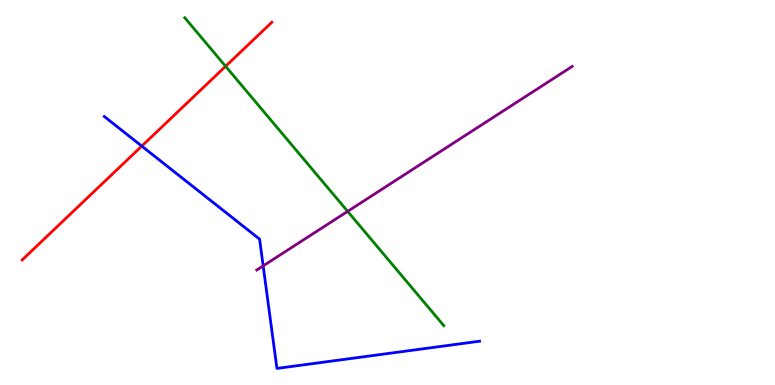[{'lines': ['blue', 'red'], 'intersections': [{'x': 1.83, 'y': 6.21}]}, {'lines': ['green', 'red'], 'intersections': [{'x': 2.91, 'y': 8.28}]}, {'lines': ['purple', 'red'], 'intersections': []}, {'lines': ['blue', 'green'], 'intersections': []}, {'lines': ['blue', 'purple'], 'intersections': [{'x': 3.4, 'y': 3.09}]}, {'lines': ['green', 'purple'], 'intersections': [{'x': 4.49, 'y': 4.51}]}]